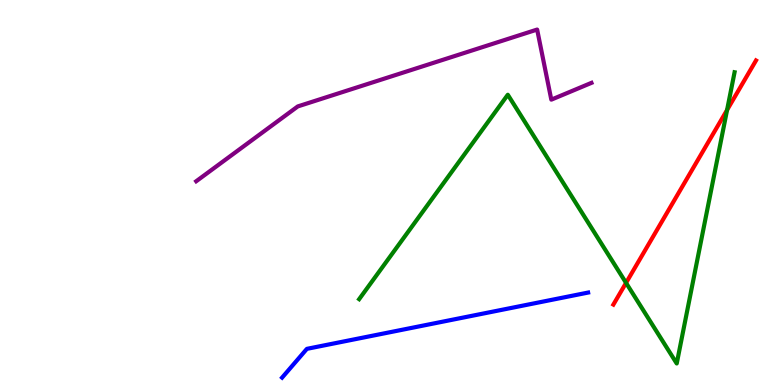[{'lines': ['blue', 'red'], 'intersections': []}, {'lines': ['green', 'red'], 'intersections': [{'x': 8.08, 'y': 2.65}, {'x': 9.38, 'y': 7.14}]}, {'lines': ['purple', 'red'], 'intersections': []}, {'lines': ['blue', 'green'], 'intersections': []}, {'lines': ['blue', 'purple'], 'intersections': []}, {'lines': ['green', 'purple'], 'intersections': []}]